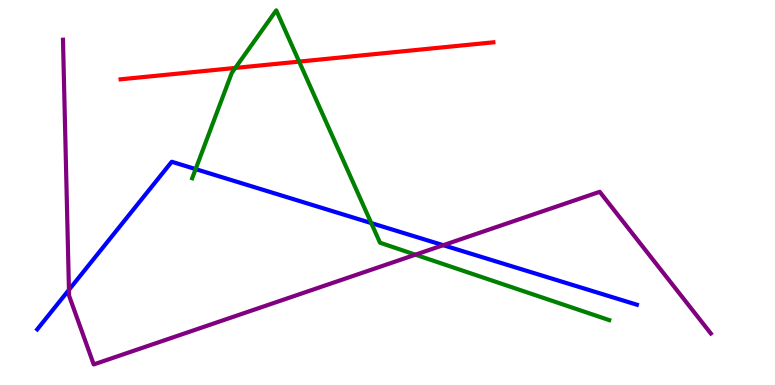[{'lines': ['blue', 'red'], 'intersections': []}, {'lines': ['green', 'red'], 'intersections': [{'x': 3.04, 'y': 8.24}, {'x': 3.86, 'y': 8.4}]}, {'lines': ['purple', 'red'], 'intersections': []}, {'lines': ['blue', 'green'], 'intersections': [{'x': 2.52, 'y': 5.61}, {'x': 4.79, 'y': 4.21}]}, {'lines': ['blue', 'purple'], 'intersections': [{'x': 0.89, 'y': 2.47}, {'x': 5.72, 'y': 3.63}]}, {'lines': ['green', 'purple'], 'intersections': [{'x': 5.36, 'y': 3.38}]}]